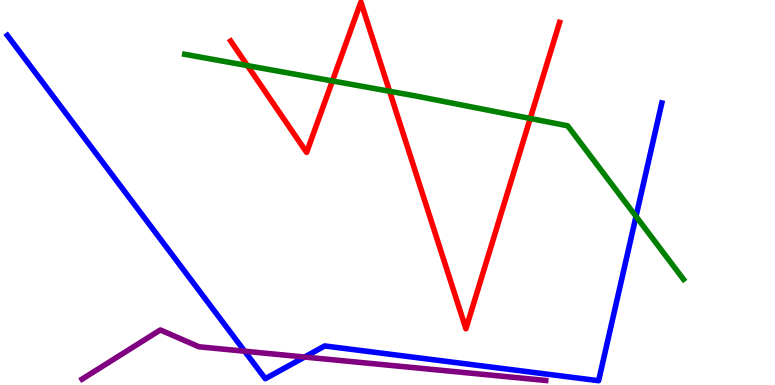[{'lines': ['blue', 'red'], 'intersections': []}, {'lines': ['green', 'red'], 'intersections': [{'x': 3.19, 'y': 8.3}, {'x': 4.29, 'y': 7.9}, {'x': 5.03, 'y': 7.63}, {'x': 6.84, 'y': 6.92}]}, {'lines': ['purple', 'red'], 'intersections': []}, {'lines': ['blue', 'green'], 'intersections': [{'x': 8.21, 'y': 4.38}]}, {'lines': ['blue', 'purple'], 'intersections': [{'x': 3.16, 'y': 0.877}, {'x': 3.93, 'y': 0.726}]}, {'lines': ['green', 'purple'], 'intersections': []}]